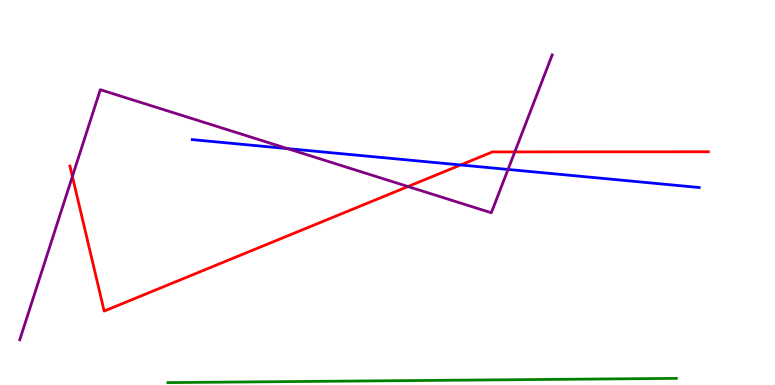[{'lines': ['blue', 'red'], 'intersections': [{'x': 5.94, 'y': 5.72}]}, {'lines': ['green', 'red'], 'intersections': []}, {'lines': ['purple', 'red'], 'intersections': [{'x': 0.934, 'y': 5.42}, {'x': 5.26, 'y': 5.15}, {'x': 6.64, 'y': 6.05}]}, {'lines': ['blue', 'green'], 'intersections': []}, {'lines': ['blue', 'purple'], 'intersections': [{'x': 3.71, 'y': 6.14}, {'x': 6.56, 'y': 5.6}]}, {'lines': ['green', 'purple'], 'intersections': []}]